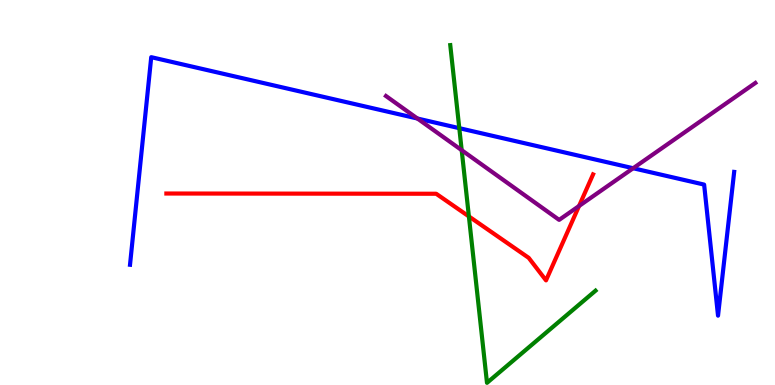[{'lines': ['blue', 'red'], 'intersections': []}, {'lines': ['green', 'red'], 'intersections': [{'x': 6.05, 'y': 4.38}]}, {'lines': ['purple', 'red'], 'intersections': [{'x': 7.47, 'y': 4.65}]}, {'lines': ['blue', 'green'], 'intersections': [{'x': 5.93, 'y': 6.67}]}, {'lines': ['blue', 'purple'], 'intersections': [{'x': 5.39, 'y': 6.92}, {'x': 8.17, 'y': 5.63}]}, {'lines': ['green', 'purple'], 'intersections': [{'x': 5.96, 'y': 6.1}]}]